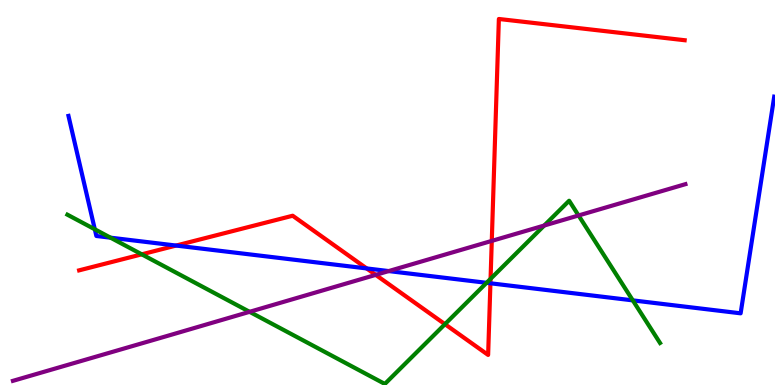[{'lines': ['blue', 'red'], 'intersections': [{'x': 2.27, 'y': 3.62}, {'x': 4.73, 'y': 3.03}, {'x': 6.33, 'y': 2.64}]}, {'lines': ['green', 'red'], 'intersections': [{'x': 1.83, 'y': 3.39}, {'x': 5.74, 'y': 1.58}, {'x': 6.33, 'y': 2.76}]}, {'lines': ['purple', 'red'], 'intersections': [{'x': 4.85, 'y': 2.86}, {'x': 6.35, 'y': 3.74}]}, {'lines': ['blue', 'green'], 'intersections': [{'x': 1.22, 'y': 4.04}, {'x': 1.43, 'y': 3.83}, {'x': 6.28, 'y': 2.65}, {'x': 8.17, 'y': 2.2}]}, {'lines': ['blue', 'purple'], 'intersections': [{'x': 5.02, 'y': 2.96}]}, {'lines': ['green', 'purple'], 'intersections': [{'x': 3.22, 'y': 1.9}, {'x': 7.02, 'y': 4.14}, {'x': 7.47, 'y': 4.4}]}]